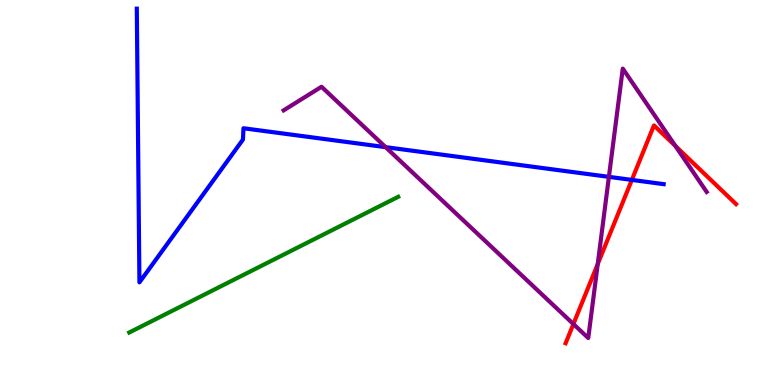[{'lines': ['blue', 'red'], 'intersections': [{'x': 8.15, 'y': 5.33}]}, {'lines': ['green', 'red'], 'intersections': []}, {'lines': ['purple', 'red'], 'intersections': [{'x': 7.4, 'y': 1.58}, {'x': 7.71, 'y': 3.14}, {'x': 8.72, 'y': 6.21}]}, {'lines': ['blue', 'green'], 'intersections': []}, {'lines': ['blue', 'purple'], 'intersections': [{'x': 4.98, 'y': 6.18}, {'x': 7.86, 'y': 5.41}]}, {'lines': ['green', 'purple'], 'intersections': []}]